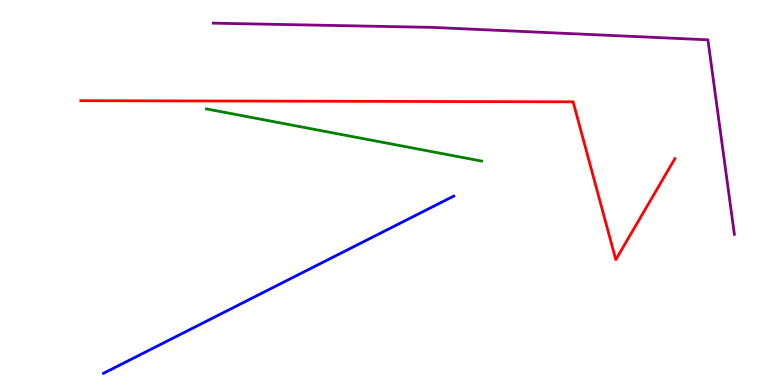[{'lines': ['blue', 'red'], 'intersections': []}, {'lines': ['green', 'red'], 'intersections': []}, {'lines': ['purple', 'red'], 'intersections': []}, {'lines': ['blue', 'green'], 'intersections': []}, {'lines': ['blue', 'purple'], 'intersections': []}, {'lines': ['green', 'purple'], 'intersections': []}]